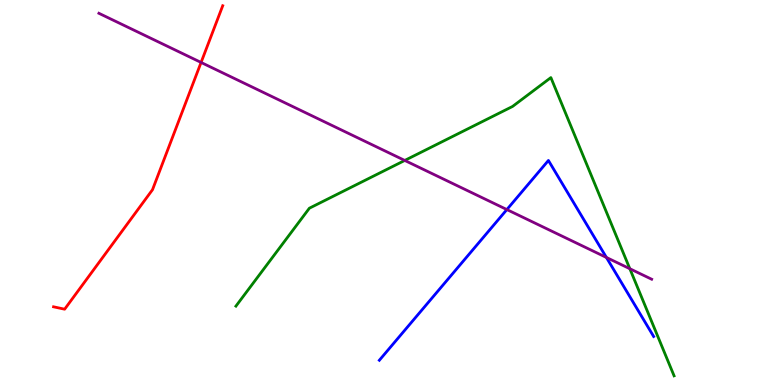[{'lines': ['blue', 'red'], 'intersections': []}, {'lines': ['green', 'red'], 'intersections': []}, {'lines': ['purple', 'red'], 'intersections': [{'x': 2.59, 'y': 8.38}]}, {'lines': ['blue', 'green'], 'intersections': []}, {'lines': ['blue', 'purple'], 'intersections': [{'x': 6.54, 'y': 4.56}, {'x': 7.82, 'y': 3.31}]}, {'lines': ['green', 'purple'], 'intersections': [{'x': 5.22, 'y': 5.83}, {'x': 8.13, 'y': 3.02}]}]